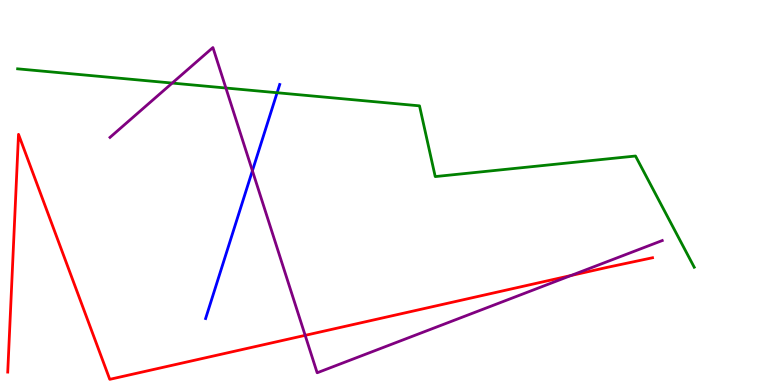[{'lines': ['blue', 'red'], 'intersections': []}, {'lines': ['green', 'red'], 'intersections': []}, {'lines': ['purple', 'red'], 'intersections': [{'x': 3.94, 'y': 1.29}, {'x': 7.37, 'y': 2.84}]}, {'lines': ['blue', 'green'], 'intersections': [{'x': 3.58, 'y': 7.59}]}, {'lines': ['blue', 'purple'], 'intersections': [{'x': 3.26, 'y': 5.56}]}, {'lines': ['green', 'purple'], 'intersections': [{'x': 2.22, 'y': 7.84}, {'x': 2.91, 'y': 7.71}]}]